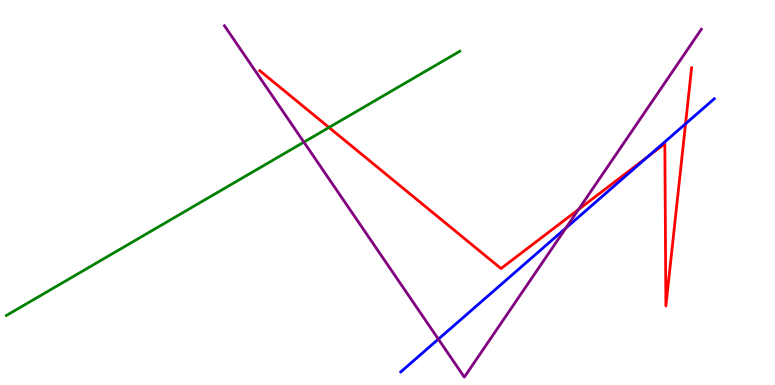[{'lines': ['blue', 'red'], 'intersections': [{'x': 8.36, 'y': 5.93}, {'x': 8.85, 'y': 6.78}]}, {'lines': ['green', 'red'], 'intersections': [{'x': 4.25, 'y': 6.69}]}, {'lines': ['purple', 'red'], 'intersections': [{'x': 7.47, 'y': 4.56}]}, {'lines': ['blue', 'green'], 'intersections': []}, {'lines': ['blue', 'purple'], 'intersections': [{'x': 5.66, 'y': 1.19}, {'x': 7.3, 'y': 4.08}]}, {'lines': ['green', 'purple'], 'intersections': [{'x': 3.92, 'y': 6.31}]}]